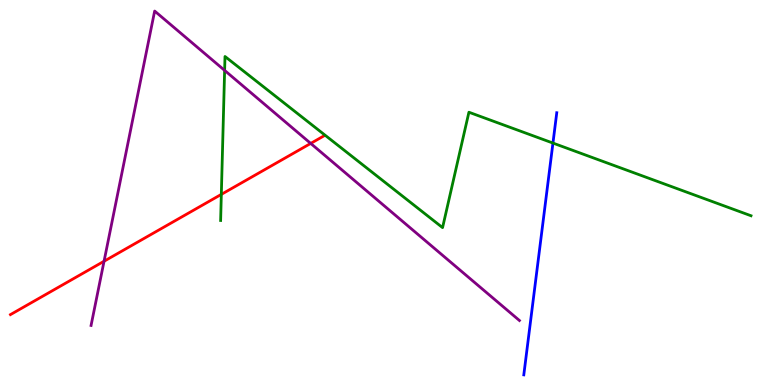[{'lines': ['blue', 'red'], 'intersections': []}, {'lines': ['green', 'red'], 'intersections': [{'x': 2.86, 'y': 4.95}]}, {'lines': ['purple', 'red'], 'intersections': [{'x': 1.34, 'y': 3.21}, {'x': 4.01, 'y': 6.27}]}, {'lines': ['blue', 'green'], 'intersections': [{'x': 7.13, 'y': 6.28}]}, {'lines': ['blue', 'purple'], 'intersections': []}, {'lines': ['green', 'purple'], 'intersections': [{'x': 2.9, 'y': 8.17}]}]